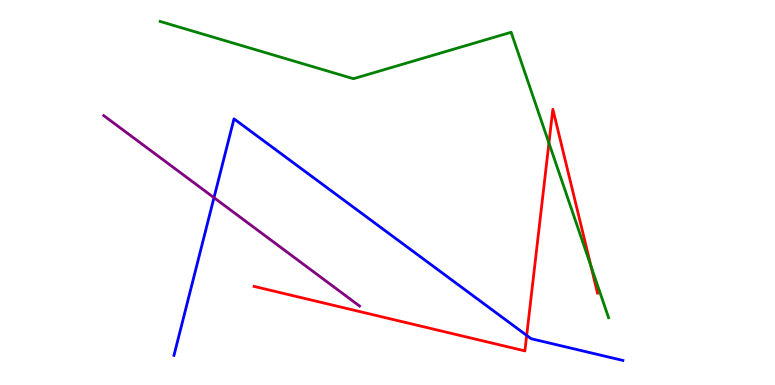[{'lines': ['blue', 'red'], 'intersections': [{'x': 6.8, 'y': 1.29}]}, {'lines': ['green', 'red'], 'intersections': [{'x': 7.08, 'y': 6.29}, {'x': 7.62, 'y': 3.09}]}, {'lines': ['purple', 'red'], 'intersections': []}, {'lines': ['blue', 'green'], 'intersections': []}, {'lines': ['blue', 'purple'], 'intersections': [{'x': 2.76, 'y': 4.87}]}, {'lines': ['green', 'purple'], 'intersections': []}]